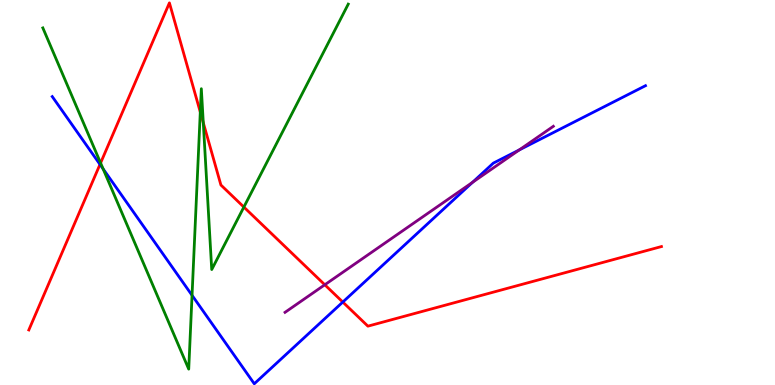[{'lines': ['blue', 'red'], 'intersections': [{'x': 1.29, 'y': 5.73}, {'x': 4.42, 'y': 2.15}]}, {'lines': ['green', 'red'], 'intersections': [{'x': 1.3, 'y': 5.77}, {'x': 2.58, 'y': 7.09}, {'x': 2.62, 'y': 6.81}, {'x': 3.15, 'y': 4.62}]}, {'lines': ['purple', 'red'], 'intersections': [{'x': 4.19, 'y': 2.6}]}, {'lines': ['blue', 'green'], 'intersections': [{'x': 1.33, 'y': 5.61}, {'x': 2.48, 'y': 2.33}]}, {'lines': ['blue', 'purple'], 'intersections': [{'x': 6.1, 'y': 5.26}, {'x': 6.7, 'y': 6.11}]}, {'lines': ['green', 'purple'], 'intersections': []}]